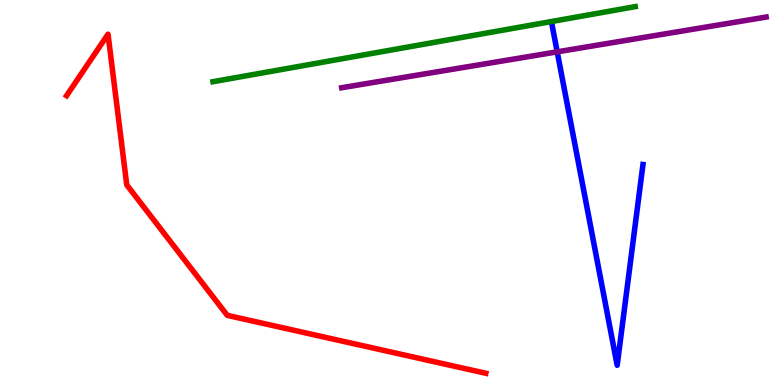[{'lines': ['blue', 'red'], 'intersections': []}, {'lines': ['green', 'red'], 'intersections': []}, {'lines': ['purple', 'red'], 'intersections': []}, {'lines': ['blue', 'green'], 'intersections': []}, {'lines': ['blue', 'purple'], 'intersections': [{'x': 7.19, 'y': 8.65}]}, {'lines': ['green', 'purple'], 'intersections': []}]